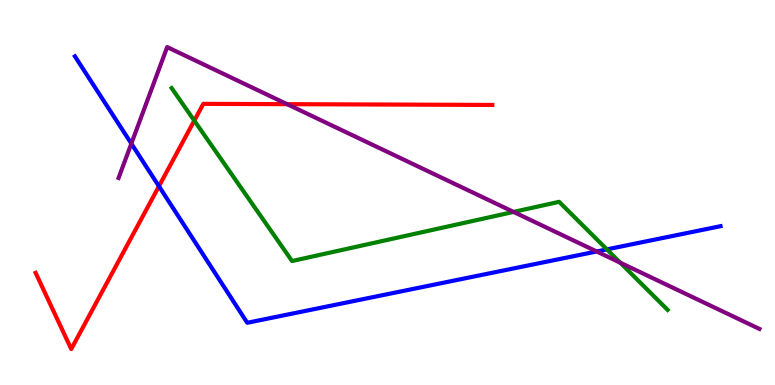[{'lines': ['blue', 'red'], 'intersections': [{'x': 2.05, 'y': 5.16}]}, {'lines': ['green', 'red'], 'intersections': [{'x': 2.51, 'y': 6.87}]}, {'lines': ['purple', 'red'], 'intersections': [{'x': 3.7, 'y': 7.29}]}, {'lines': ['blue', 'green'], 'intersections': [{'x': 7.83, 'y': 3.52}]}, {'lines': ['blue', 'purple'], 'intersections': [{'x': 1.69, 'y': 6.27}, {'x': 7.7, 'y': 3.47}]}, {'lines': ['green', 'purple'], 'intersections': [{'x': 6.63, 'y': 4.5}, {'x': 8.0, 'y': 3.18}]}]